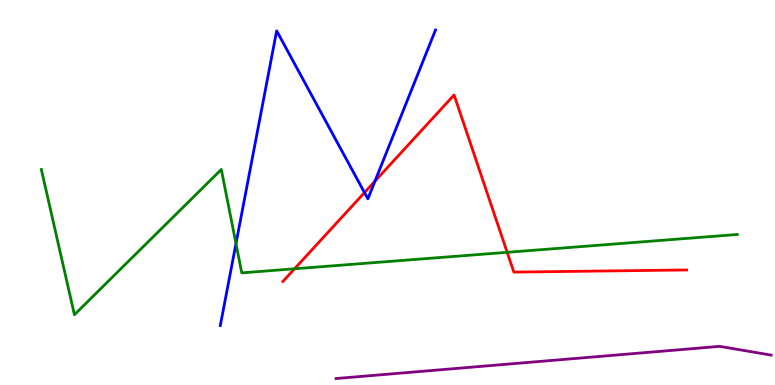[{'lines': ['blue', 'red'], 'intersections': [{'x': 4.7, 'y': 5.0}, {'x': 4.84, 'y': 5.29}]}, {'lines': ['green', 'red'], 'intersections': [{'x': 3.8, 'y': 3.02}, {'x': 6.54, 'y': 3.45}]}, {'lines': ['purple', 'red'], 'intersections': []}, {'lines': ['blue', 'green'], 'intersections': [{'x': 3.04, 'y': 3.67}]}, {'lines': ['blue', 'purple'], 'intersections': []}, {'lines': ['green', 'purple'], 'intersections': []}]